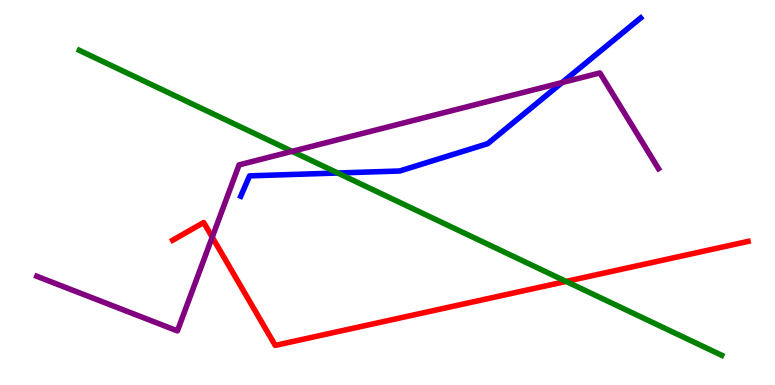[{'lines': ['blue', 'red'], 'intersections': []}, {'lines': ['green', 'red'], 'intersections': [{'x': 7.3, 'y': 2.69}]}, {'lines': ['purple', 'red'], 'intersections': [{'x': 2.74, 'y': 3.84}]}, {'lines': ['blue', 'green'], 'intersections': [{'x': 4.36, 'y': 5.51}]}, {'lines': ['blue', 'purple'], 'intersections': [{'x': 7.25, 'y': 7.86}]}, {'lines': ['green', 'purple'], 'intersections': [{'x': 3.77, 'y': 6.07}]}]